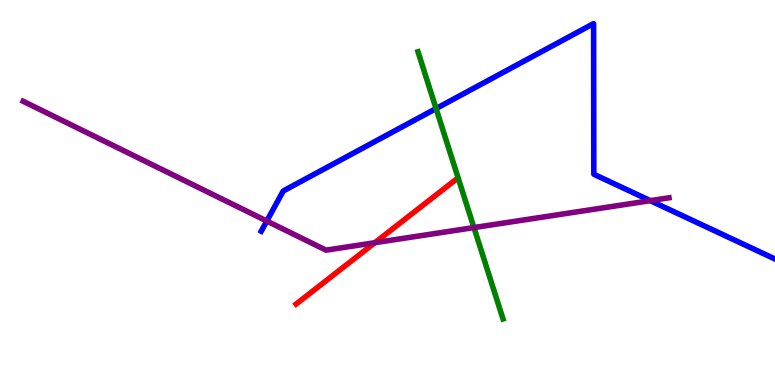[{'lines': ['blue', 'red'], 'intersections': []}, {'lines': ['green', 'red'], 'intersections': []}, {'lines': ['purple', 'red'], 'intersections': [{'x': 4.84, 'y': 3.7}]}, {'lines': ['blue', 'green'], 'intersections': [{'x': 5.63, 'y': 7.18}]}, {'lines': ['blue', 'purple'], 'intersections': [{'x': 3.44, 'y': 4.26}, {'x': 8.39, 'y': 4.79}]}, {'lines': ['green', 'purple'], 'intersections': [{'x': 6.12, 'y': 4.09}]}]